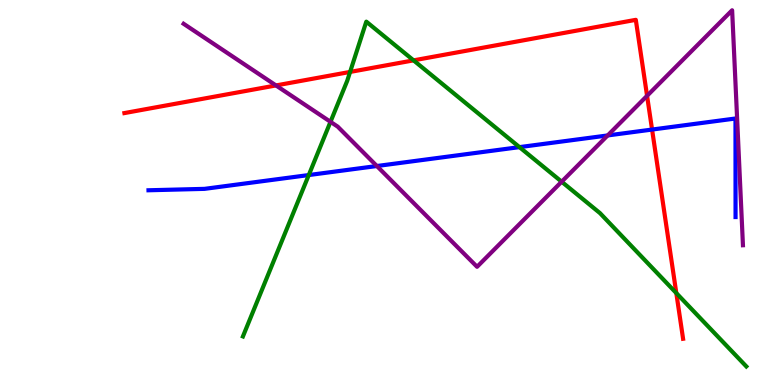[{'lines': ['blue', 'red'], 'intersections': [{'x': 8.41, 'y': 6.63}]}, {'lines': ['green', 'red'], 'intersections': [{'x': 4.52, 'y': 8.13}, {'x': 5.34, 'y': 8.43}, {'x': 8.73, 'y': 2.39}]}, {'lines': ['purple', 'red'], 'intersections': [{'x': 3.56, 'y': 7.78}, {'x': 8.35, 'y': 7.51}]}, {'lines': ['blue', 'green'], 'intersections': [{'x': 3.98, 'y': 5.45}, {'x': 6.7, 'y': 6.18}]}, {'lines': ['blue', 'purple'], 'intersections': [{'x': 4.86, 'y': 5.69}, {'x': 7.84, 'y': 6.48}]}, {'lines': ['green', 'purple'], 'intersections': [{'x': 4.26, 'y': 6.84}, {'x': 7.25, 'y': 5.28}]}]